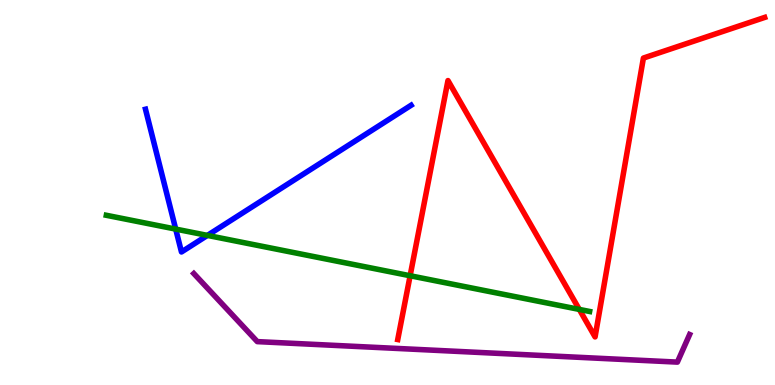[{'lines': ['blue', 'red'], 'intersections': []}, {'lines': ['green', 'red'], 'intersections': [{'x': 5.29, 'y': 2.84}, {'x': 7.47, 'y': 1.96}]}, {'lines': ['purple', 'red'], 'intersections': []}, {'lines': ['blue', 'green'], 'intersections': [{'x': 2.27, 'y': 4.05}, {'x': 2.68, 'y': 3.89}]}, {'lines': ['blue', 'purple'], 'intersections': []}, {'lines': ['green', 'purple'], 'intersections': []}]